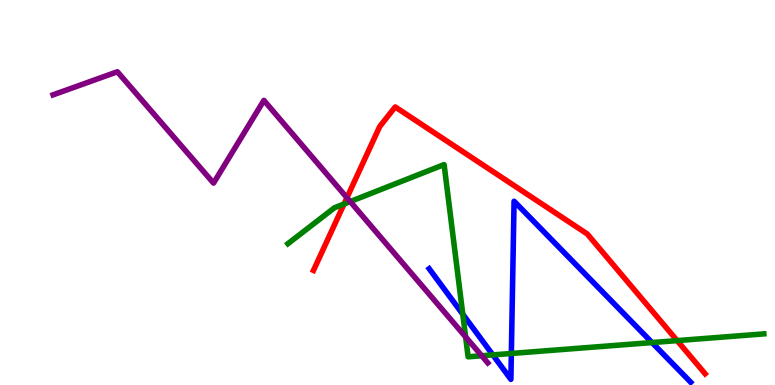[{'lines': ['blue', 'red'], 'intersections': []}, {'lines': ['green', 'red'], 'intersections': [{'x': 4.44, 'y': 4.7}, {'x': 8.74, 'y': 1.15}]}, {'lines': ['purple', 'red'], 'intersections': [{'x': 4.48, 'y': 4.86}]}, {'lines': ['blue', 'green'], 'intersections': [{'x': 5.97, 'y': 1.84}, {'x': 6.36, 'y': 0.782}, {'x': 6.6, 'y': 0.819}, {'x': 8.41, 'y': 1.1}]}, {'lines': ['blue', 'purple'], 'intersections': []}, {'lines': ['green', 'purple'], 'intersections': [{'x': 4.52, 'y': 4.76}, {'x': 6.01, 'y': 1.25}, {'x': 6.22, 'y': 0.759}]}]